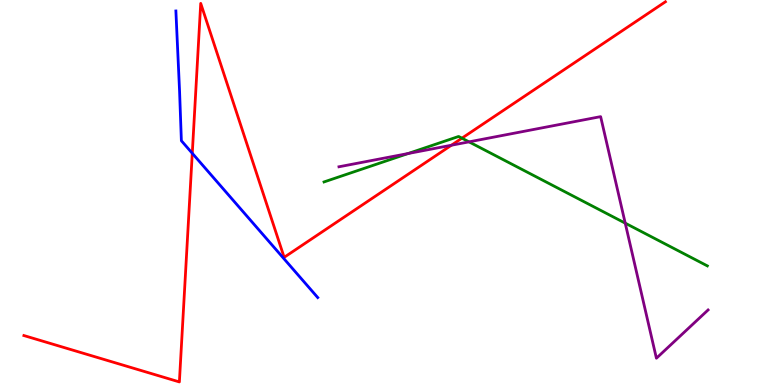[{'lines': ['blue', 'red'], 'intersections': [{'x': 2.48, 'y': 6.02}]}, {'lines': ['green', 'red'], 'intersections': [{'x': 5.96, 'y': 6.41}]}, {'lines': ['purple', 'red'], 'intersections': [{'x': 5.82, 'y': 6.23}]}, {'lines': ['blue', 'green'], 'intersections': []}, {'lines': ['blue', 'purple'], 'intersections': []}, {'lines': ['green', 'purple'], 'intersections': [{'x': 5.27, 'y': 6.01}, {'x': 6.05, 'y': 6.32}, {'x': 8.07, 'y': 4.2}]}]